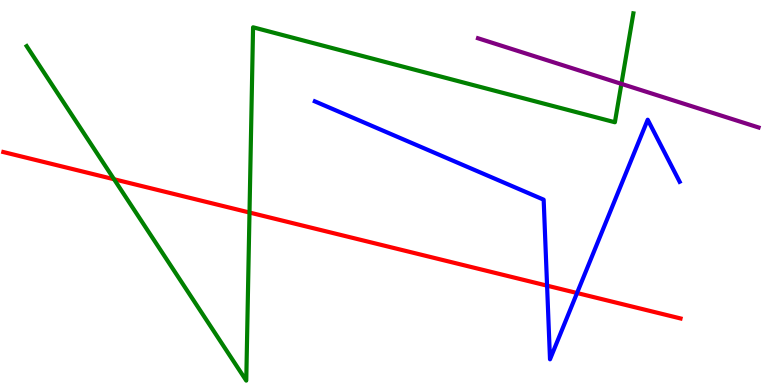[{'lines': ['blue', 'red'], 'intersections': [{'x': 7.06, 'y': 2.58}, {'x': 7.45, 'y': 2.39}]}, {'lines': ['green', 'red'], 'intersections': [{'x': 1.47, 'y': 5.34}, {'x': 3.22, 'y': 4.48}]}, {'lines': ['purple', 'red'], 'intersections': []}, {'lines': ['blue', 'green'], 'intersections': []}, {'lines': ['blue', 'purple'], 'intersections': []}, {'lines': ['green', 'purple'], 'intersections': [{'x': 8.02, 'y': 7.82}]}]